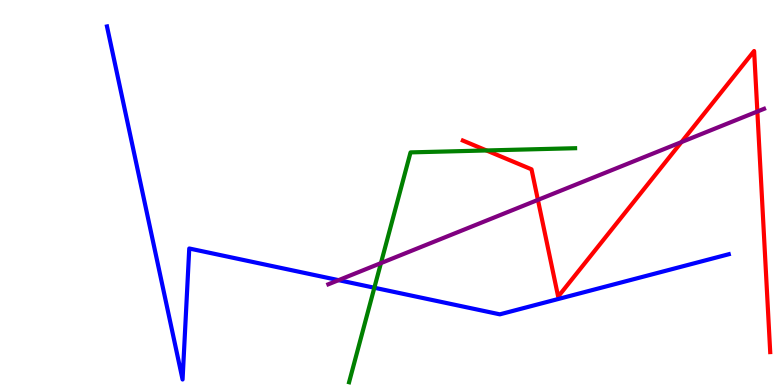[{'lines': ['blue', 'red'], 'intersections': []}, {'lines': ['green', 'red'], 'intersections': [{'x': 6.28, 'y': 6.09}]}, {'lines': ['purple', 'red'], 'intersections': [{'x': 6.94, 'y': 4.81}, {'x': 8.79, 'y': 6.31}, {'x': 9.77, 'y': 7.1}]}, {'lines': ['blue', 'green'], 'intersections': [{'x': 4.83, 'y': 2.53}]}, {'lines': ['blue', 'purple'], 'intersections': [{'x': 4.37, 'y': 2.72}]}, {'lines': ['green', 'purple'], 'intersections': [{'x': 4.92, 'y': 3.17}]}]